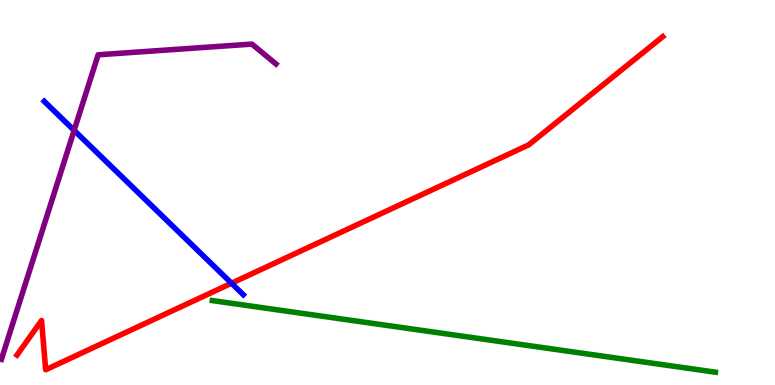[{'lines': ['blue', 'red'], 'intersections': [{'x': 2.99, 'y': 2.64}]}, {'lines': ['green', 'red'], 'intersections': []}, {'lines': ['purple', 'red'], 'intersections': []}, {'lines': ['blue', 'green'], 'intersections': []}, {'lines': ['blue', 'purple'], 'intersections': [{'x': 0.957, 'y': 6.61}]}, {'lines': ['green', 'purple'], 'intersections': []}]